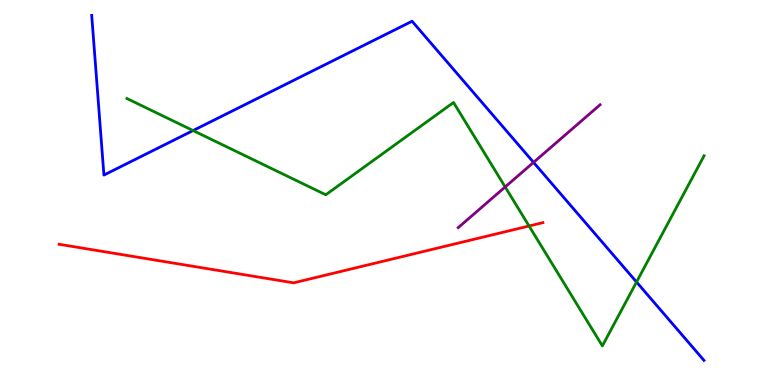[{'lines': ['blue', 'red'], 'intersections': []}, {'lines': ['green', 'red'], 'intersections': [{'x': 6.83, 'y': 4.13}]}, {'lines': ['purple', 'red'], 'intersections': []}, {'lines': ['blue', 'green'], 'intersections': [{'x': 2.49, 'y': 6.61}, {'x': 8.21, 'y': 2.67}]}, {'lines': ['blue', 'purple'], 'intersections': [{'x': 6.88, 'y': 5.78}]}, {'lines': ['green', 'purple'], 'intersections': [{'x': 6.52, 'y': 5.14}]}]